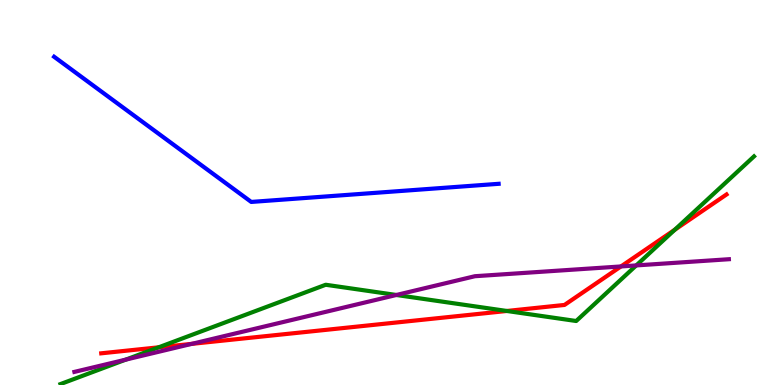[{'lines': ['blue', 'red'], 'intersections': []}, {'lines': ['green', 'red'], 'intersections': [{'x': 2.05, 'y': 0.979}, {'x': 6.54, 'y': 1.92}, {'x': 8.71, 'y': 4.03}]}, {'lines': ['purple', 'red'], 'intersections': [{'x': 2.47, 'y': 1.07}, {'x': 8.01, 'y': 3.08}]}, {'lines': ['blue', 'green'], 'intersections': []}, {'lines': ['blue', 'purple'], 'intersections': []}, {'lines': ['green', 'purple'], 'intersections': [{'x': 1.62, 'y': 0.659}, {'x': 5.11, 'y': 2.34}, {'x': 8.21, 'y': 3.11}]}]